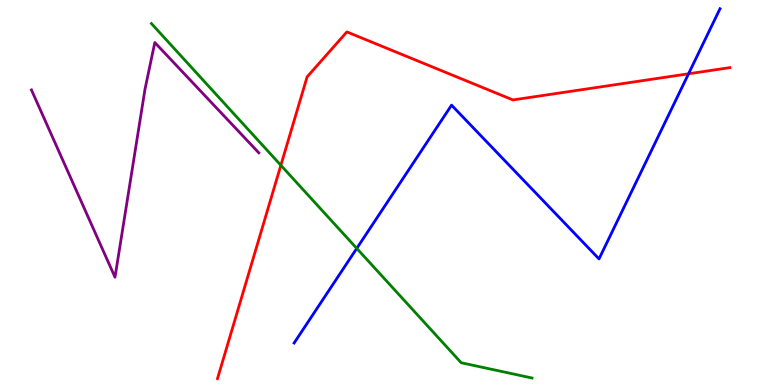[{'lines': ['blue', 'red'], 'intersections': [{'x': 8.88, 'y': 8.08}]}, {'lines': ['green', 'red'], 'intersections': [{'x': 3.62, 'y': 5.71}]}, {'lines': ['purple', 'red'], 'intersections': []}, {'lines': ['blue', 'green'], 'intersections': [{'x': 4.6, 'y': 3.55}]}, {'lines': ['blue', 'purple'], 'intersections': []}, {'lines': ['green', 'purple'], 'intersections': []}]